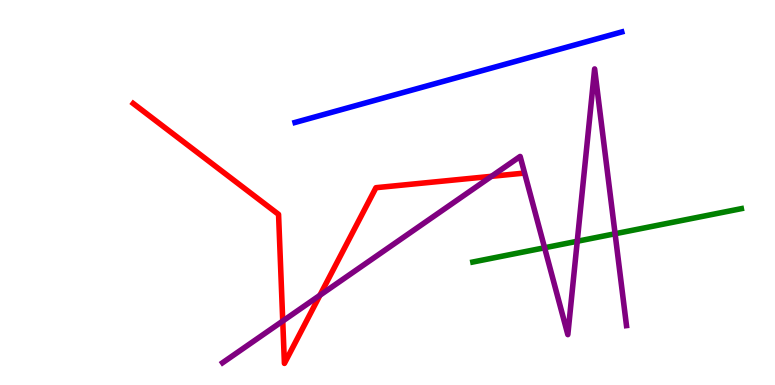[{'lines': ['blue', 'red'], 'intersections': []}, {'lines': ['green', 'red'], 'intersections': []}, {'lines': ['purple', 'red'], 'intersections': [{'x': 3.65, 'y': 1.66}, {'x': 4.13, 'y': 2.33}, {'x': 6.34, 'y': 5.42}]}, {'lines': ['blue', 'green'], 'intersections': []}, {'lines': ['blue', 'purple'], 'intersections': []}, {'lines': ['green', 'purple'], 'intersections': [{'x': 7.03, 'y': 3.56}, {'x': 7.45, 'y': 3.73}, {'x': 7.94, 'y': 3.93}]}]